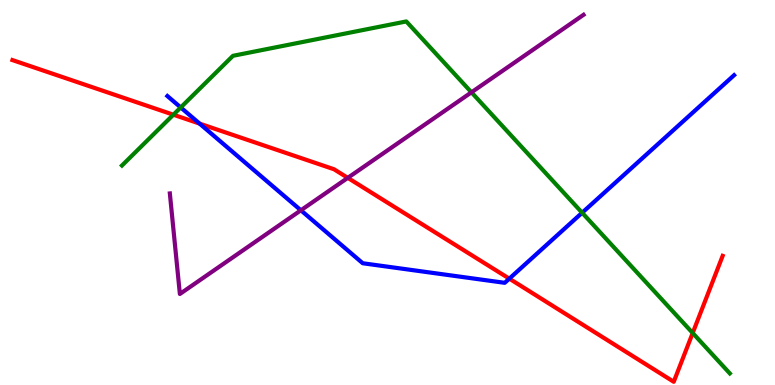[{'lines': ['blue', 'red'], 'intersections': [{'x': 2.58, 'y': 6.79}, {'x': 6.57, 'y': 2.76}]}, {'lines': ['green', 'red'], 'intersections': [{'x': 2.24, 'y': 7.02}, {'x': 8.94, 'y': 1.35}]}, {'lines': ['purple', 'red'], 'intersections': [{'x': 4.49, 'y': 5.38}]}, {'lines': ['blue', 'green'], 'intersections': [{'x': 2.33, 'y': 7.21}, {'x': 7.51, 'y': 4.47}]}, {'lines': ['blue', 'purple'], 'intersections': [{'x': 3.88, 'y': 4.54}]}, {'lines': ['green', 'purple'], 'intersections': [{'x': 6.08, 'y': 7.6}]}]